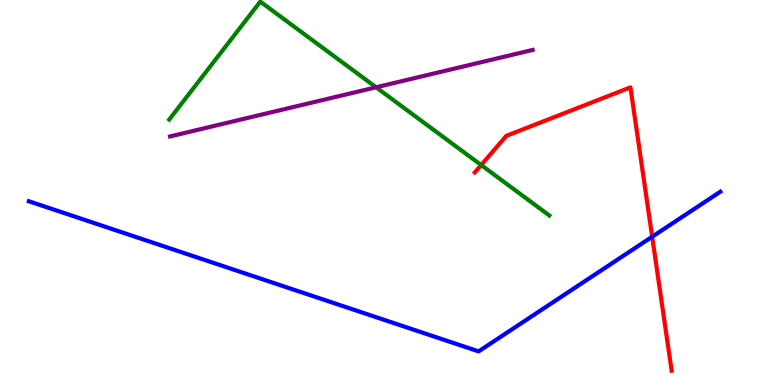[{'lines': ['blue', 'red'], 'intersections': [{'x': 8.42, 'y': 3.85}]}, {'lines': ['green', 'red'], 'intersections': [{'x': 6.21, 'y': 5.71}]}, {'lines': ['purple', 'red'], 'intersections': []}, {'lines': ['blue', 'green'], 'intersections': []}, {'lines': ['blue', 'purple'], 'intersections': []}, {'lines': ['green', 'purple'], 'intersections': [{'x': 4.85, 'y': 7.73}]}]